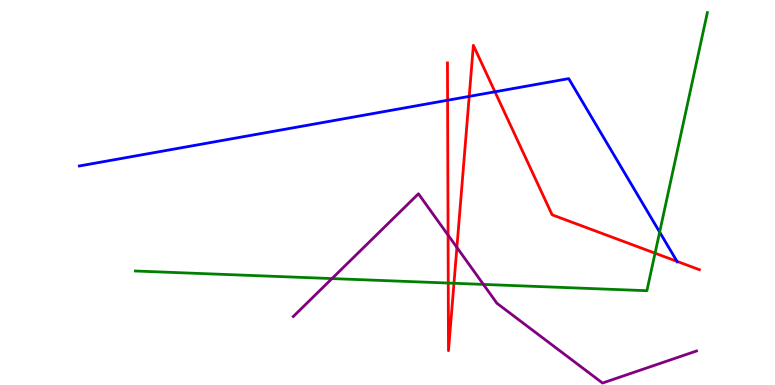[{'lines': ['blue', 'red'], 'intersections': [{'x': 5.78, 'y': 7.4}, {'x': 6.05, 'y': 7.5}, {'x': 6.39, 'y': 7.62}, {'x': 8.74, 'y': 3.21}]}, {'lines': ['green', 'red'], 'intersections': [{'x': 5.78, 'y': 2.65}, {'x': 5.86, 'y': 2.64}, {'x': 8.45, 'y': 3.42}]}, {'lines': ['purple', 'red'], 'intersections': [{'x': 5.78, 'y': 3.89}, {'x': 5.9, 'y': 3.57}]}, {'lines': ['blue', 'green'], 'intersections': [{'x': 8.51, 'y': 3.97}]}, {'lines': ['blue', 'purple'], 'intersections': []}, {'lines': ['green', 'purple'], 'intersections': [{'x': 4.28, 'y': 2.76}, {'x': 6.24, 'y': 2.61}]}]